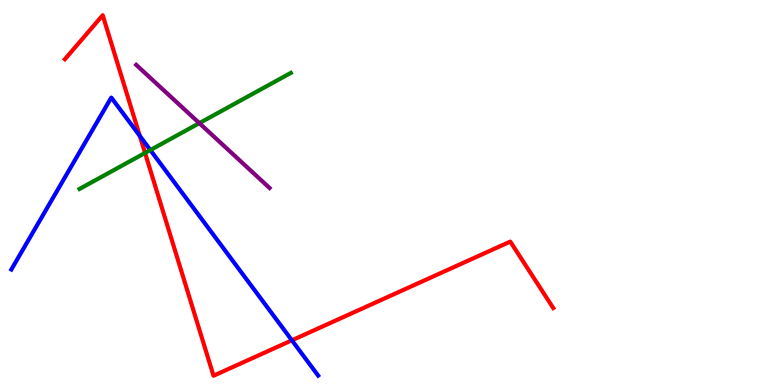[{'lines': ['blue', 'red'], 'intersections': [{'x': 1.8, 'y': 6.47}, {'x': 3.77, 'y': 1.16}]}, {'lines': ['green', 'red'], 'intersections': [{'x': 1.87, 'y': 6.03}]}, {'lines': ['purple', 'red'], 'intersections': []}, {'lines': ['blue', 'green'], 'intersections': [{'x': 1.94, 'y': 6.1}]}, {'lines': ['blue', 'purple'], 'intersections': []}, {'lines': ['green', 'purple'], 'intersections': [{'x': 2.57, 'y': 6.8}]}]